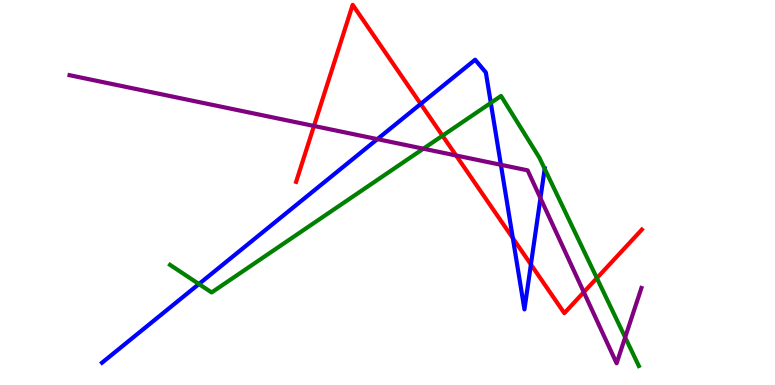[{'lines': ['blue', 'red'], 'intersections': [{'x': 5.43, 'y': 7.3}, {'x': 6.62, 'y': 3.81}, {'x': 6.85, 'y': 3.13}]}, {'lines': ['green', 'red'], 'intersections': [{'x': 5.71, 'y': 6.48}, {'x': 7.7, 'y': 2.78}]}, {'lines': ['purple', 'red'], 'intersections': [{'x': 4.05, 'y': 6.73}, {'x': 5.89, 'y': 5.96}, {'x': 7.53, 'y': 2.41}]}, {'lines': ['blue', 'green'], 'intersections': [{'x': 2.57, 'y': 2.62}, {'x': 6.33, 'y': 7.33}, {'x': 7.03, 'y': 5.62}]}, {'lines': ['blue', 'purple'], 'intersections': [{'x': 4.87, 'y': 6.39}, {'x': 6.46, 'y': 5.72}, {'x': 6.97, 'y': 4.85}]}, {'lines': ['green', 'purple'], 'intersections': [{'x': 5.46, 'y': 6.14}, {'x': 8.07, 'y': 1.24}]}]